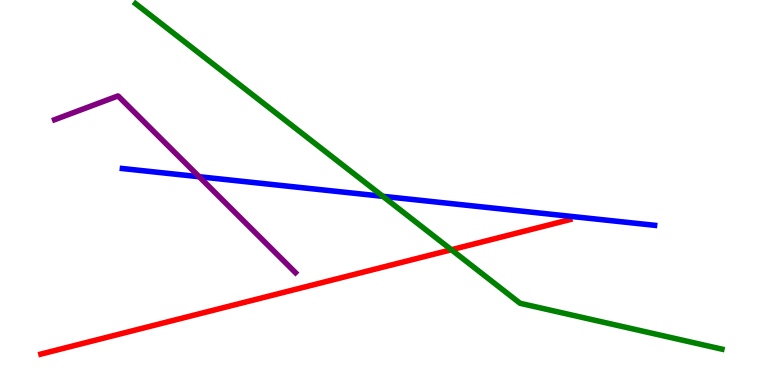[{'lines': ['blue', 'red'], 'intersections': []}, {'lines': ['green', 'red'], 'intersections': [{'x': 5.82, 'y': 3.51}]}, {'lines': ['purple', 'red'], 'intersections': []}, {'lines': ['blue', 'green'], 'intersections': [{'x': 4.94, 'y': 4.9}]}, {'lines': ['blue', 'purple'], 'intersections': [{'x': 2.57, 'y': 5.41}]}, {'lines': ['green', 'purple'], 'intersections': []}]